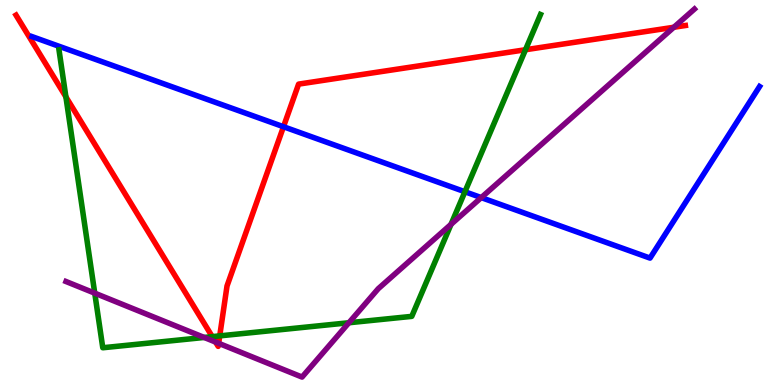[{'lines': ['blue', 'red'], 'intersections': [{'x': 3.66, 'y': 6.71}]}, {'lines': ['green', 'red'], 'intersections': [{'x': 0.85, 'y': 7.48}, {'x': 2.74, 'y': 1.26}, {'x': 2.84, 'y': 1.28}, {'x': 6.78, 'y': 8.71}]}, {'lines': ['purple', 'red'], 'intersections': [{'x': 2.78, 'y': 1.12}, {'x': 2.82, 'y': 1.08}, {'x': 8.69, 'y': 9.29}]}, {'lines': ['blue', 'green'], 'intersections': [{'x': 6.0, 'y': 5.02}]}, {'lines': ['blue', 'purple'], 'intersections': [{'x': 6.21, 'y': 4.87}]}, {'lines': ['green', 'purple'], 'intersections': [{'x': 1.22, 'y': 2.39}, {'x': 2.63, 'y': 1.23}, {'x': 4.5, 'y': 1.62}, {'x': 5.82, 'y': 4.17}]}]